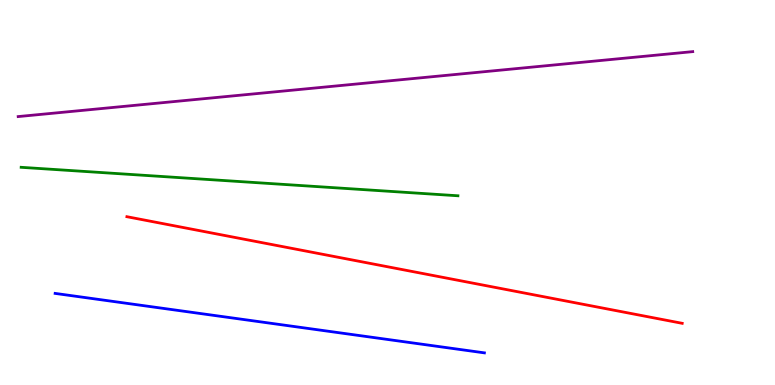[{'lines': ['blue', 'red'], 'intersections': []}, {'lines': ['green', 'red'], 'intersections': []}, {'lines': ['purple', 'red'], 'intersections': []}, {'lines': ['blue', 'green'], 'intersections': []}, {'lines': ['blue', 'purple'], 'intersections': []}, {'lines': ['green', 'purple'], 'intersections': []}]